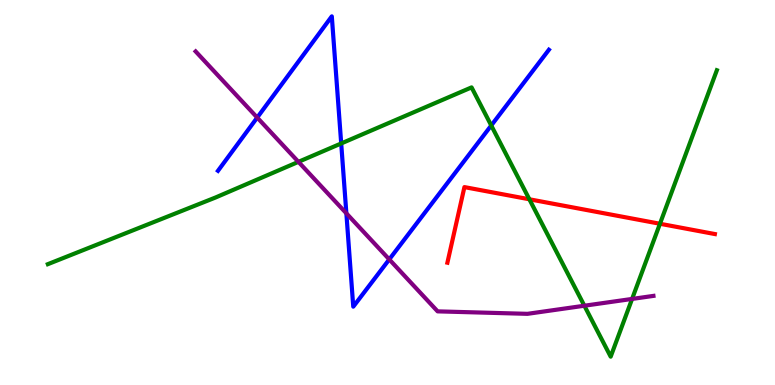[{'lines': ['blue', 'red'], 'intersections': []}, {'lines': ['green', 'red'], 'intersections': [{'x': 6.83, 'y': 4.82}, {'x': 8.52, 'y': 4.19}]}, {'lines': ['purple', 'red'], 'intersections': []}, {'lines': ['blue', 'green'], 'intersections': [{'x': 4.4, 'y': 6.27}, {'x': 6.34, 'y': 6.74}]}, {'lines': ['blue', 'purple'], 'intersections': [{'x': 3.32, 'y': 6.95}, {'x': 4.47, 'y': 4.46}, {'x': 5.02, 'y': 3.26}]}, {'lines': ['green', 'purple'], 'intersections': [{'x': 3.85, 'y': 5.8}, {'x': 7.54, 'y': 2.06}, {'x': 8.16, 'y': 2.24}]}]